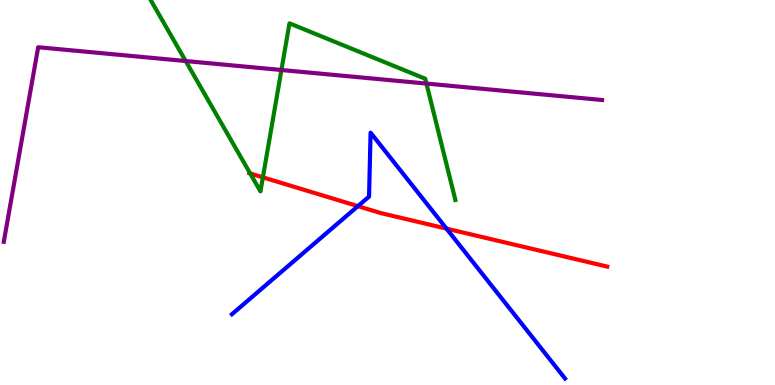[{'lines': ['blue', 'red'], 'intersections': [{'x': 4.62, 'y': 4.65}, {'x': 5.76, 'y': 4.06}]}, {'lines': ['green', 'red'], 'intersections': [{'x': 3.23, 'y': 5.49}, {'x': 3.39, 'y': 5.39}]}, {'lines': ['purple', 'red'], 'intersections': []}, {'lines': ['blue', 'green'], 'intersections': []}, {'lines': ['blue', 'purple'], 'intersections': []}, {'lines': ['green', 'purple'], 'intersections': [{'x': 2.4, 'y': 8.41}, {'x': 3.63, 'y': 8.18}, {'x': 5.5, 'y': 7.83}]}]